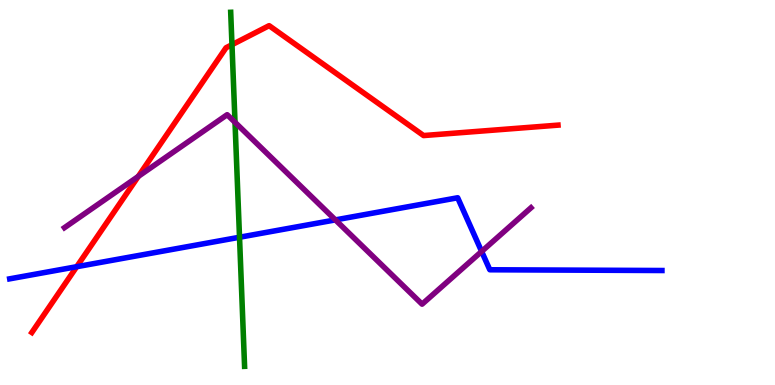[{'lines': ['blue', 'red'], 'intersections': [{'x': 0.99, 'y': 3.07}]}, {'lines': ['green', 'red'], 'intersections': [{'x': 2.99, 'y': 8.84}]}, {'lines': ['purple', 'red'], 'intersections': [{'x': 1.78, 'y': 5.42}]}, {'lines': ['blue', 'green'], 'intersections': [{'x': 3.09, 'y': 3.84}]}, {'lines': ['blue', 'purple'], 'intersections': [{'x': 4.33, 'y': 4.29}, {'x': 6.21, 'y': 3.47}]}, {'lines': ['green', 'purple'], 'intersections': [{'x': 3.03, 'y': 6.82}]}]